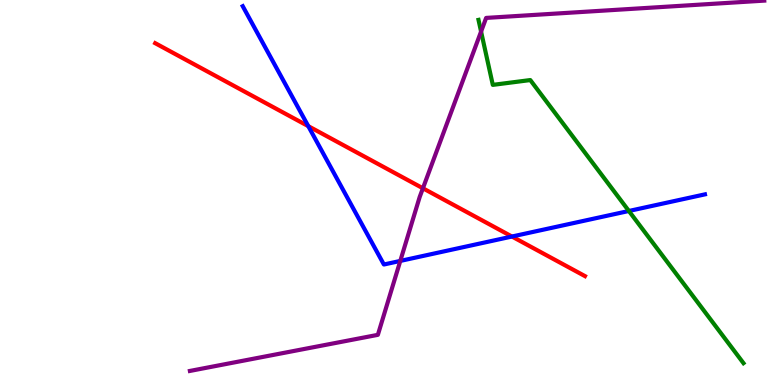[{'lines': ['blue', 'red'], 'intersections': [{'x': 3.98, 'y': 6.72}, {'x': 6.61, 'y': 3.86}]}, {'lines': ['green', 'red'], 'intersections': []}, {'lines': ['purple', 'red'], 'intersections': [{'x': 5.46, 'y': 5.11}]}, {'lines': ['blue', 'green'], 'intersections': [{'x': 8.11, 'y': 4.52}]}, {'lines': ['blue', 'purple'], 'intersections': [{'x': 5.17, 'y': 3.22}]}, {'lines': ['green', 'purple'], 'intersections': [{'x': 6.21, 'y': 9.18}]}]